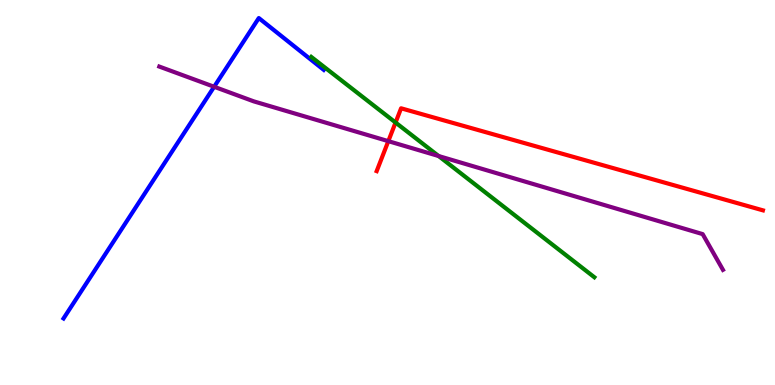[{'lines': ['blue', 'red'], 'intersections': []}, {'lines': ['green', 'red'], 'intersections': [{'x': 5.1, 'y': 6.82}]}, {'lines': ['purple', 'red'], 'intersections': [{'x': 5.01, 'y': 6.33}]}, {'lines': ['blue', 'green'], 'intersections': []}, {'lines': ['blue', 'purple'], 'intersections': [{'x': 2.76, 'y': 7.75}]}, {'lines': ['green', 'purple'], 'intersections': [{'x': 5.66, 'y': 5.95}]}]